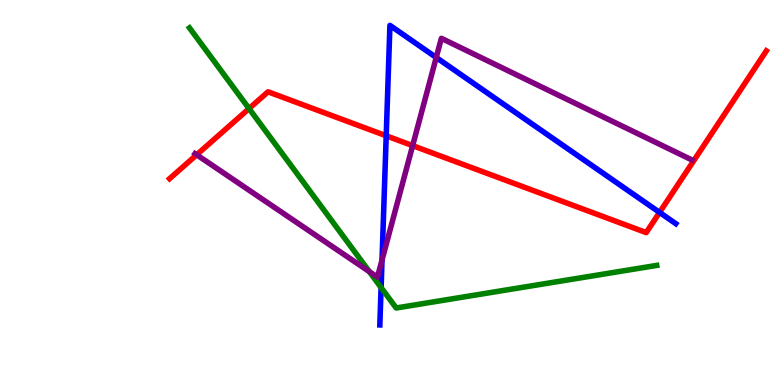[{'lines': ['blue', 'red'], 'intersections': [{'x': 4.98, 'y': 6.47}, {'x': 8.51, 'y': 4.48}]}, {'lines': ['green', 'red'], 'intersections': [{'x': 3.21, 'y': 7.18}]}, {'lines': ['purple', 'red'], 'intersections': [{'x': 2.54, 'y': 5.98}, {'x': 5.32, 'y': 6.22}]}, {'lines': ['blue', 'green'], 'intersections': [{'x': 4.92, 'y': 2.53}]}, {'lines': ['blue', 'purple'], 'intersections': [{'x': 4.93, 'y': 3.25}, {'x': 5.63, 'y': 8.51}]}, {'lines': ['green', 'purple'], 'intersections': [{'x': 4.77, 'y': 2.95}]}]